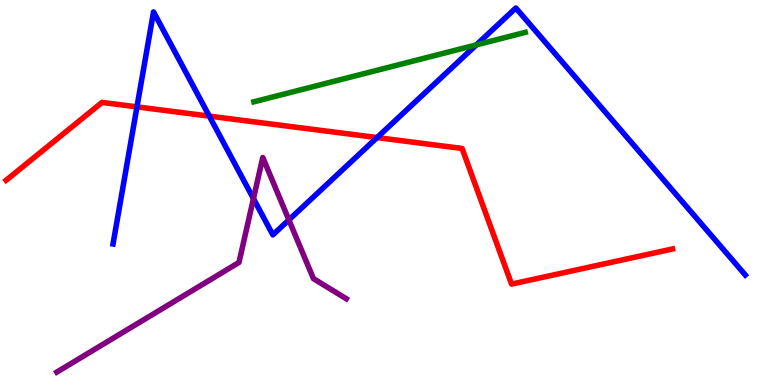[{'lines': ['blue', 'red'], 'intersections': [{'x': 1.77, 'y': 7.22}, {'x': 2.7, 'y': 6.98}, {'x': 4.87, 'y': 6.43}]}, {'lines': ['green', 'red'], 'intersections': []}, {'lines': ['purple', 'red'], 'intersections': []}, {'lines': ['blue', 'green'], 'intersections': [{'x': 6.15, 'y': 8.83}]}, {'lines': ['blue', 'purple'], 'intersections': [{'x': 3.27, 'y': 4.84}, {'x': 3.73, 'y': 4.29}]}, {'lines': ['green', 'purple'], 'intersections': []}]